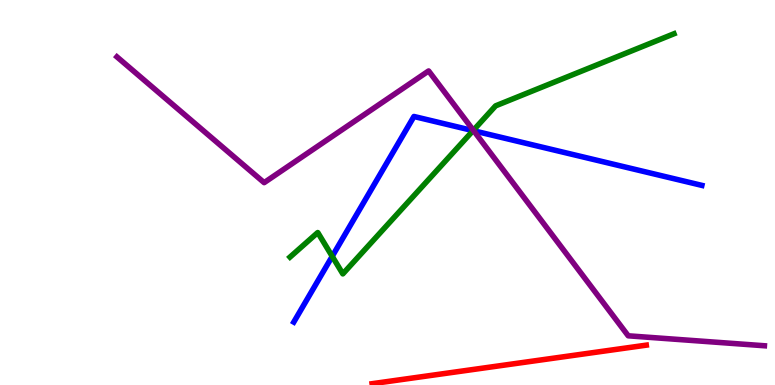[{'lines': ['blue', 'red'], 'intersections': []}, {'lines': ['green', 'red'], 'intersections': []}, {'lines': ['purple', 'red'], 'intersections': []}, {'lines': ['blue', 'green'], 'intersections': [{'x': 4.29, 'y': 3.34}, {'x': 6.1, 'y': 6.61}]}, {'lines': ['blue', 'purple'], 'intersections': [{'x': 6.11, 'y': 6.6}]}, {'lines': ['green', 'purple'], 'intersections': [{'x': 6.11, 'y': 6.62}]}]